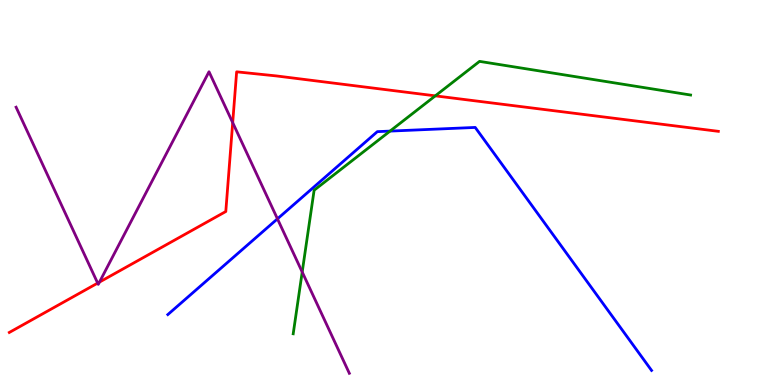[{'lines': ['blue', 'red'], 'intersections': []}, {'lines': ['green', 'red'], 'intersections': [{'x': 5.62, 'y': 7.51}]}, {'lines': ['purple', 'red'], 'intersections': [{'x': 1.26, 'y': 2.65}, {'x': 1.28, 'y': 2.67}, {'x': 3.0, 'y': 6.81}]}, {'lines': ['blue', 'green'], 'intersections': [{'x': 5.03, 'y': 6.59}]}, {'lines': ['blue', 'purple'], 'intersections': [{'x': 3.58, 'y': 4.32}]}, {'lines': ['green', 'purple'], 'intersections': [{'x': 3.9, 'y': 2.93}]}]